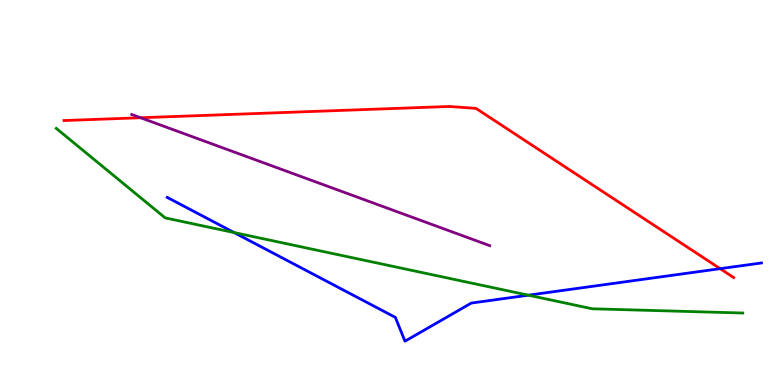[{'lines': ['blue', 'red'], 'intersections': [{'x': 9.29, 'y': 3.02}]}, {'lines': ['green', 'red'], 'intersections': []}, {'lines': ['purple', 'red'], 'intersections': [{'x': 1.81, 'y': 6.94}]}, {'lines': ['blue', 'green'], 'intersections': [{'x': 3.02, 'y': 3.96}, {'x': 6.82, 'y': 2.33}]}, {'lines': ['blue', 'purple'], 'intersections': []}, {'lines': ['green', 'purple'], 'intersections': []}]